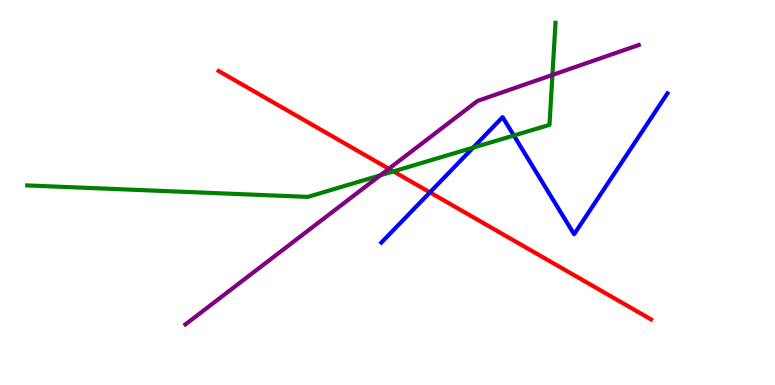[{'lines': ['blue', 'red'], 'intersections': [{'x': 5.55, 'y': 5.0}]}, {'lines': ['green', 'red'], 'intersections': [{'x': 5.08, 'y': 5.55}]}, {'lines': ['purple', 'red'], 'intersections': [{'x': 5.02, 'y': 5.62}]}, {'lines': ['blue', 'green'], 'intersections': [{'x': 6.11, 'y': 6.17}, {'x': 6.63, 'y': 6.48}]}, {'lines': ['blue', 'purple'], 'intersections': []}, {'lines': ['green', 'purple'], 'intersections': [{'x': 4.91, 'y': 5.45}, {'x': 7.13, 'y': 8.05}]}]